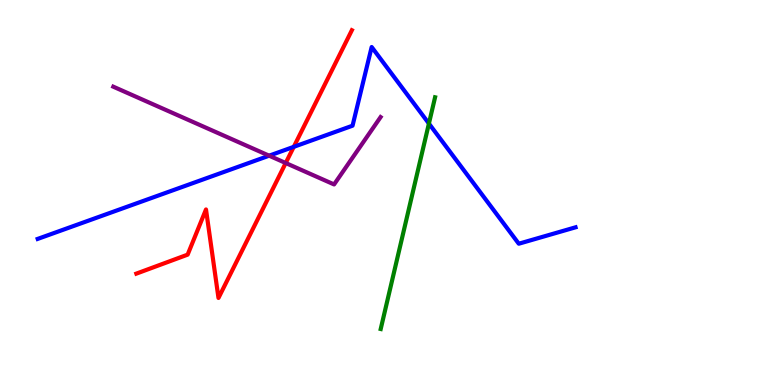[{'lines': ['blue', 'red'], 'intersections': [{'x': 3.79, 'y': 6.19}]}, {'lines': ['green', 'red'], 'intersections': []}, {'lines': ['purple', 'red'], 'intersections': [{'x': 3.69, 'y': 5.77}]}, {'lines': ['blue', 'green'], 'intersections': [{'x': 5.53, 'y': 6.79}]}, {'lines': ['blue', 'purple'], 'intersections': [{'x': 3.47, 'y': 5.96}]}, {'lines': ['green', 'purple'], 'intersections': []}]